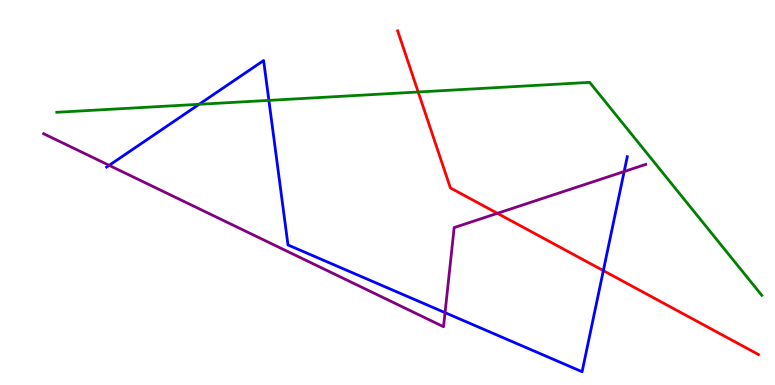[{'lines': ['blue', 'red'], 'intersections': [{'x': 7.78, 'y': 2.97}]}, {'lines': ['green', 'red'], 'intersections': [{'x': 5.4, 'y': 7.61}]}, {'lines': ['purple', 'red'], 'intersections': [{'x': 6.42, 'y': 4.46}]}, {'lines': ['blue', 'green'], 'intersections': [{'x': 2.57, 'y': 7.29}, {'x': 3.47, 'y': 7.39}]}, {'lines': ['blue', 'purple'], 'intersections': [{'x': 1.41, 'y': 5.71}, {'x': 5.74, 'y': 1.88}, {'x': 8.05, 'y': 5.55}]}, {'lines': ['green', 'purple'], 'intersections': []}]